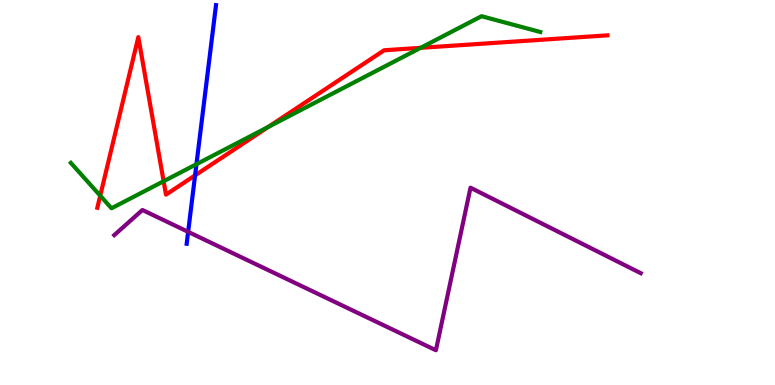[{'lines': ['blue', 'red'], 'intersections': [{'x': 2.52, 'y': 5.45}]}, {'lines': ['green', 'red'], 'intersections': [{'x': 1.29, 'y': 4.92}, {'x': 2.11, 'y': 5.29}, {'x': 3.46, 'y': 6.71}, {'x': 5.43, 'y': 8.76}]}, {'lines': ['purple', 'red'], 'intersections': []}, {'lines': ['blue', 'green'], 'intersections': [{'x': 2.53, 'y': 5.74}]}, {'lines': ['blue', 'purple'], 'intersections': [{'x': 2.43, 'y': 3.98}]}, {'lines': ['green', 'purple'], 'intersections': []}]